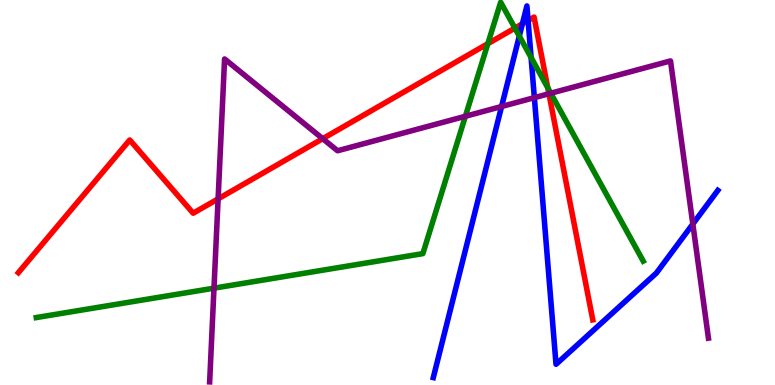[{'lines': ['blue', 'red'], 'intersections': [{'x': 6.74, 'y': 9.38}, {'x': 6.81, 'y': 9.47}]}, {'lines': ['green', 'red'], 'intersections': [{'x': 6.29, 'y': 8.87}, {'x': 6.64, 'y': 9.27}, {'x': 7.07, 'y': 7.72}]}, {'lines': ['purple', 'red'], 'intersections': [{'x': 2.81, 'y': 4.83}, {'x': 4.16, 'y': 6.4}, {'x': 7.08, 'y': 7.57}]}, {'lines': ['blue', 'green'], 'intersections': [{'x': 6.7, 'y': 9.06}, {'x': 6.85, 'y': 8.51}]}, {'lines': ['blue', 'purple'], 'intersections': [{'x': 6.47, 'y': 7.23}, {'x': 6.89, 'y': 7.46}, {'x': 8.94, 'y': 4.18}]}, {'lines': ['green', 'purple'], 'intersections': [{'x': 2.76, 'y': 2.52}, {'x': 6.0, 'y': 6.98}, {'x': 7.11, 'y': 7.58}]}]